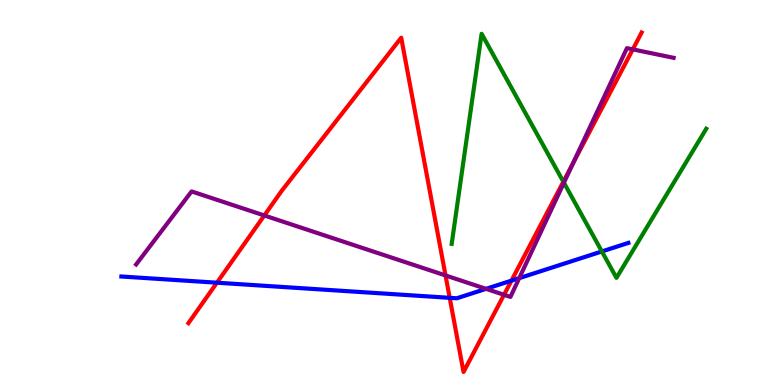[{'lines': ['blue', 'red'], 'intersections': [{'x': 2.8, 'y': 2.66}, {'x': 5.8, 'y': 2.26}, {'x': 6.6, 'y': 2.71}]}, {'lines': ['green', 'red'], 'intersections': [{'x': 7.27, 'y': 5.28}]}, {'lines': ['purple', 'red'], 'intersections': [{'x': 3.41, 'y': 4.4}, {'x': 5.75, 'y': 2.85}, {'x': 6.5, 'y': 2.34}, {'x': 7.39, 'y': 5.76}, {'x': 8.17, 'y': 8.72}]}, {'lines': ['blue', 'green'], 'intersections': [{'x': 7.77, 'y': 3.47}]}, {'lines': ['blue', 'purple'], 'intersections': [{'x': 6.27, 'y': 2.5}, {'x': 6.7, 'y': 2.78}]}, {'lines': ['green', 'purple'], 'intersections': [{'x': 7.28, 'y': 5.25}]}]